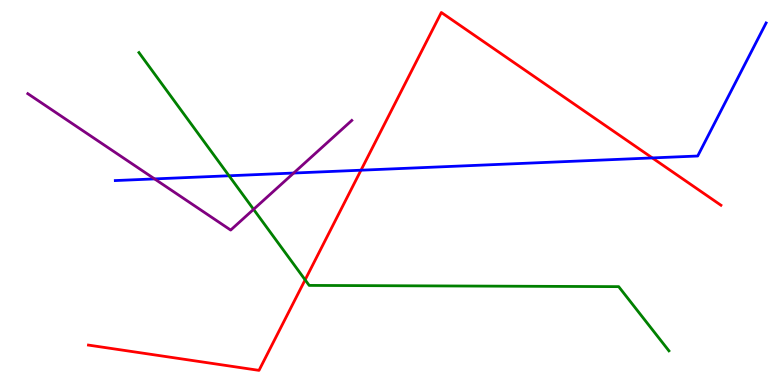[{'lines': ['blue', 'red'], 'intersections': [{'x': 4.66, 'y': 5.58}, {'x': 8.42, 'y': 5.9}]}, {'lines': ['green', 'red'], 'intersections': [{'x': 3.94, 'y': 2.73}]}, {'lines': ['purple', 'red'], 'intersections': []}, {'lines': ['blue', 'green'], 'intersections': [{'x': 2.96, 'y': 5.43}]}, {'lines': ['blue', 'purple'], 'intersections': [{'x': 1.99, 'y': 5.35}, {'x': 3.79, 'y': 5.51}]}, {'lines': ['green', 'purple'], 'intersections': [{'x': 3.27, 'y': 4.56}]}]